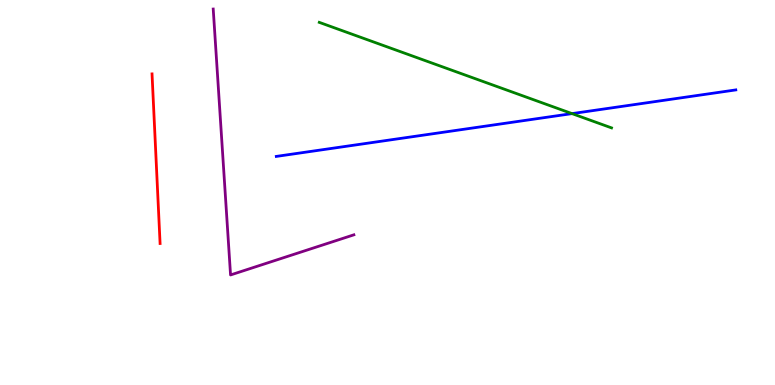[{'lines': ['blue', 'red'], 'intersections': []}, {'lines': ['green', 'red'], 'intersections': []}, {'lines': ['purple', 'red'], 'intersections': []}, {'lines': ['blue', 'green'], 'intersections': [{'x': 7.38, 'y': 7.05}]}, {'lines': ['blue', 'purple'], 'intersections': []}, {'lines': ['green', 'purple'], 'intersections': []}]